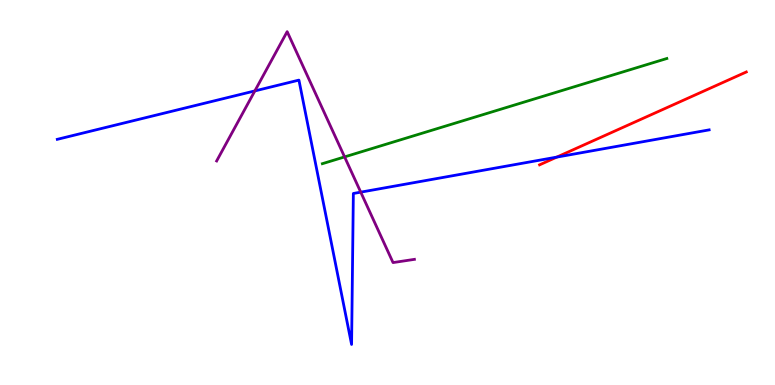[{'lines': ['blue', 'red'], 'intersections': [{'x': 7.18, 'y': 5.92}]}, {'lines': ['green', 'red'], 'intersections': []}, {'lines': ['purple', 'red'], 'intersections': []}, {'lines': ['blue', 'green'], 'intersections': []}, {'lines': ['blue', 'purple'], 'intersections': [{'x': 3.29, 'y': 7.64}, {'x': 4.65, 'y': 5.01}]}, {'lines': ['green', 'purple'], 'intersections': [{'x': 4.45, 'y': 5.92}]}]